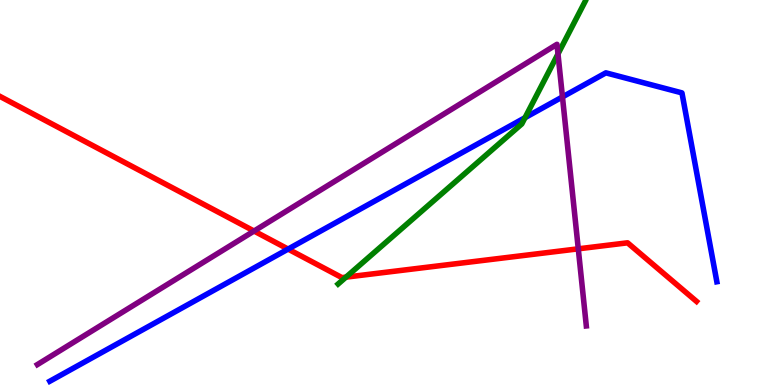[{'lines': ['blue', 'red'], 'intersections': [{'x': 3.72, 'y': 3.53}]}, {'lines': ['green', 'red'], 'intersections': [{'x': 4.46, 'y': 2.8}]}, {'lines': ['purple', 'red'], 'intersections': [{'x': 3.28, 'y': 4.0}, {'x': 7.46, 'y': 3.54}]}, {'lines': ['blue', 'green'], 'intersections': [{'x': 6.77, 'y': 6.94}]}, {'lines': ['blue', 'purple'], 'intersections': [{'x': 7.26, 'y': 7.48}]}, {'lines': ['green', 'purple'], 'intersections': [{'x': 7.2, 'y': 8.6}]}]